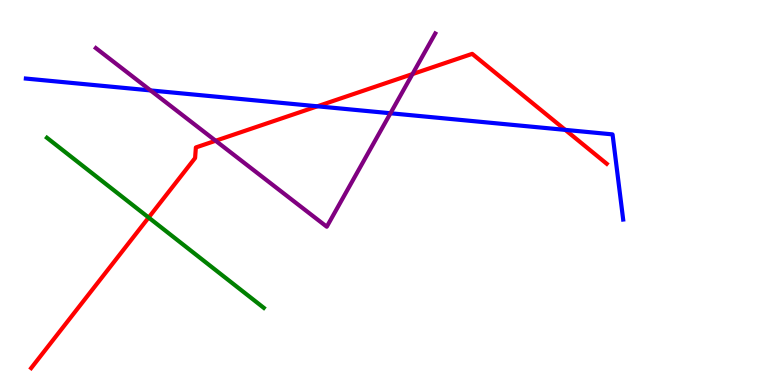[{'lines': ['blue', 'red'], 'intersections': [{'x': 4.1, 'y': 7.24}, {'x': 7.29, 'y': 6.63}]}, {'lines': ['green', 'red'], 'intersections': [{'x': 1.92, 'y': 4.35}]}, {'lines': ['purple', 'red'], 'intersections': [{'x': 2.78, 'y': 6.34}, {'x': 5.32, 'y': 8.08}]}, {'lines': ['blue', 'green'], 'intersections': []}, {'lines': ['blue', 'purple'], 'intersections': [{'x': 1.94, 'y': 7.65}, {'x': 5.04, 'y': 7.06}]}, {'lines': ['green', 'purple'], 'intersections': []}]